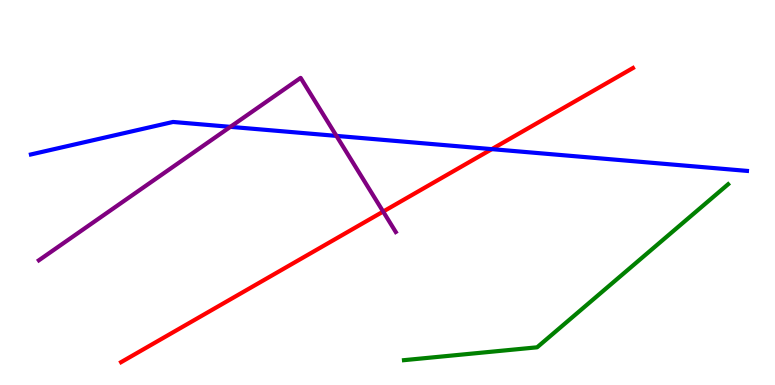[{'lines': ['blue', 'red'], 'intersections': [{'x': 6.35, 'y': 6.13}]}, {'lines': ['green', 'red'], 'intersections': []}, {'lines': ['purple', 'red'], 'intersections': [{'x': 4.94, 'y': 4.5}]}, {'lines': ['blue', 'green'], 'intersections': []}, {'lines': ['blue', 'purple'], 'intersections': [{'x': 2.97, 'y': 6.71}, {'x': 4.34, 'y': 6.47}]}, {'lines': ['green', 'purple'], 'intersections': []}]